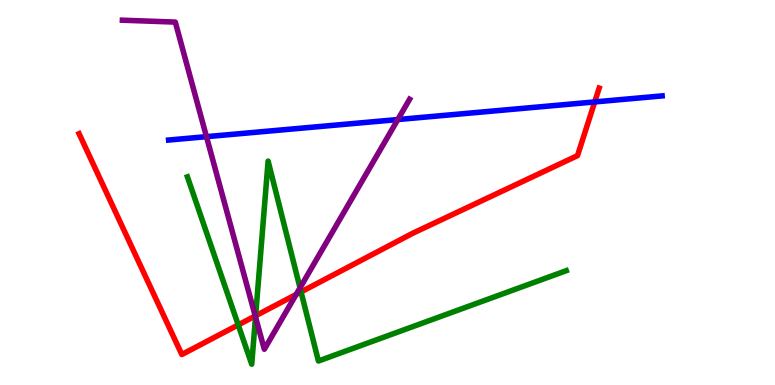[{'lines': ['blue', 'red'], 'intersections': [{'x': 7.67, 'y': 7.35}]}, {'lines': ['green', 'red'], 'intersections': [{'x': 3.07, 'y': 1.56}, {'x': 3.3, 'y': 1.8}, {'x': 3.88, 'y': 2.42}]}, {'lines': ['purple', 'red'], 'intersections': [{'x': 3.29, 'y': 1.79}, {'x': 3.82, 'y': 2.35}]}, {'lines': ['blue', 'green'], 'intersections': []}, {'lines': ['blue', 'purple'], 'intersections': [{'x': 2.66, 'y': 6.45}, {'x': 5.13, 'y': 6.89}]}, {'lines': ['green', 'purple'], 'intersections': [{'x': 3.3, 'y': 1.77}, {'x': 3.87, 'y': 2.52}]}]